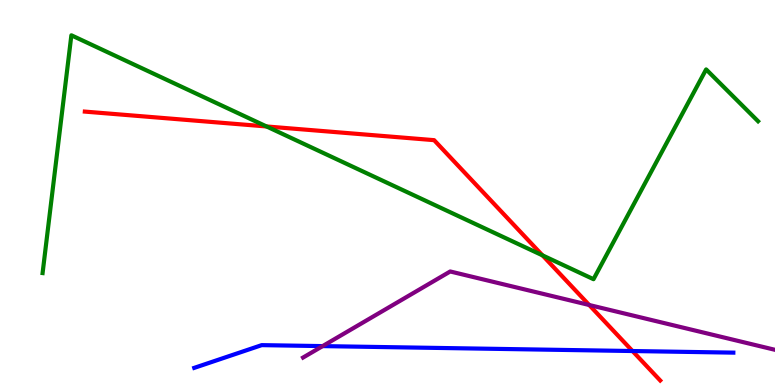[{'lines': ['blue', 'red'], 'intersections': [{'x': 8.16, 'y': 0.882}]}, {'lines': ['green', 'red'], 'intersections': [{'x': 3.44, 'y': 6.72}, {'x': 7.0, 'y': 3.37}]}, {'lines': ['purple', 'red'], 'intersections': [{'x': 7.6, 'y': 2.08}]}, {'lines': ['blue', 'green'], 'intersections': []}, {'lines': ['blue', 'purple'], 'intersections': [{'x': 4.16, 'y': 1.01}]}, {'lines': ['green', 'purple'], 'intersections': []}]